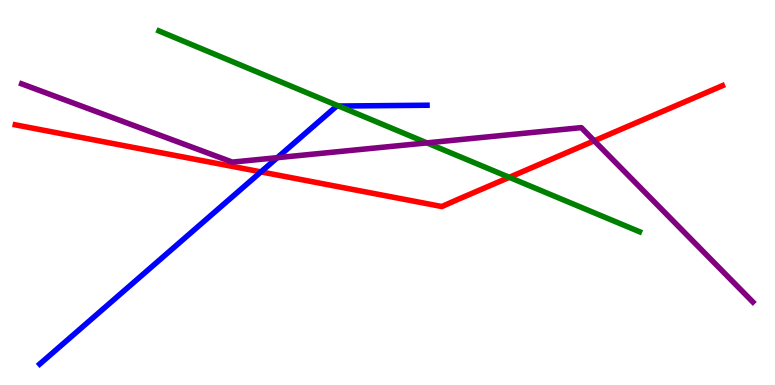[{'lines': ['blue', 'red'], 'intersections': [{'x': 3.37, 'y': 5.54}]}, {'lines': ['green', 'red'], 'intersections': [{'x': 6.57, 'y': 5.39}]}, {'lines': ['purple', 'red'], 'intersections': [{'x': 7.67, 'y': 6.34}]}, {'lines': ['blue', 'green'], 'intersections': [{'x': 4.37, 'y': 7.25}]}, {'lines': ['blue', 'purple'], 'intersections': [{'x': 3.58, 'y': 5.9}]}, {'lines': ['green', 'purple'], 'intersections': [{'x': 5.51, 'y': 6.29}]}]